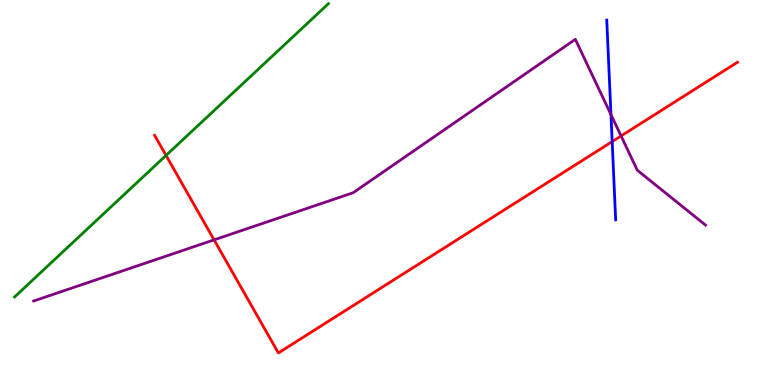[{'lines': ['blue', 'red'], 'intersections': [{'x': 7.9, 'y': 6.32}]}, {'lines': ['green', 'red'], 'intersections': [{'x': 2.14, 'y': 5.96}]}, {'lines': ['purple', 'red'], 'intersections': [{'x': 2.76, 'y': 3.77}, {'x': 8.01, 'y': 6.47}]}, {'lines': ['blue', 'green'], 'intersections': []}, {'lines': ['blue', 'purple'], 'intersections': [{'x': 7.88, 'y': 7.02}]}, {'lines': ['green', 'purple'], 'intersections': []}]